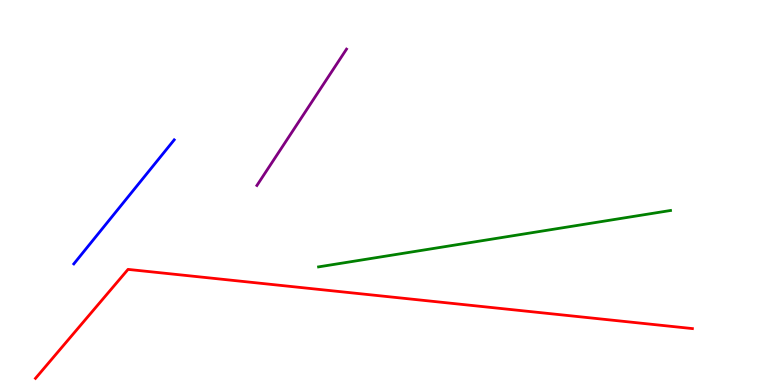[{'lines': ['blue', 'red'], 'intersections': []}, {'lines': ['green', 'red'], 'intersections': []}, {'lines': ['purple', 'red'], 'intersections': []}, {'lines': ['blue', 'green'], 'intersections': []}, {'lines': ['blue', 'purple'], 'intersections': []}, {'lines': ['green', 'purple'], 'intersections': []}]